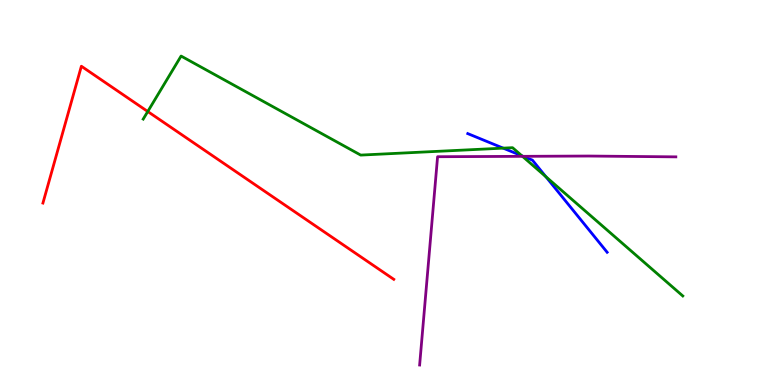[{'lines': ['blue', 'red'], 'intersections': []}, {'lines': ['green', 'red'], 'intersections': [{'x': 1.91, 'y': 7.1}]}, {'lines': ['purple', 'red'], 'intersections': []}, {'lines': ['blue', 'green'], 'intersections': [{'x': 6.49, 'y': 6.15}, {'x': 6.73, 'y': 5.95}, {'x': 7.04, 'y': 5.41}]}, {'lines': ['blue', 'purple'], 'intersections': [{'x': 6.75, 'y': 5.94}]}, {'lines': ['green', 'purple'], 'intersections': [{'x': 6.74, 'y': 5.94}]}]